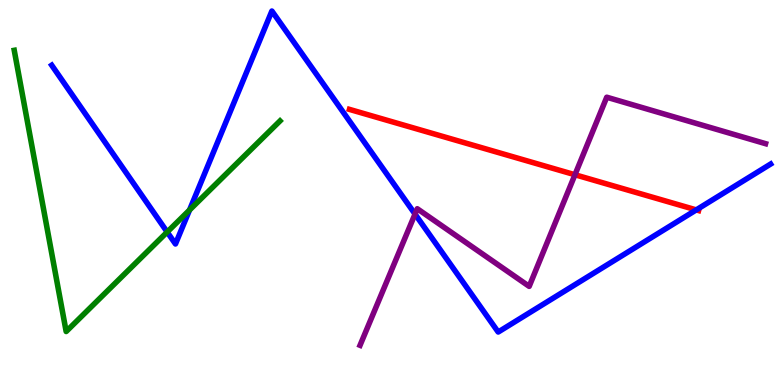[{'lines': ['blue', 'red'], 'intersections': [{'x': 8.98, 'y': 4.55}]}, {'lines': ['green', 'red'], 'intersections': []}, {'lines': ['purple', 'red'], 'intersections': [{'x': 7.42, 'y': 5.46}]}, {'lines': ['blue', 'green'], 'intersections': [{'x': 2.16, 'y': 3.97}, {'x': 2.45, 'y': 4.54}]}, {'lines': ['blue', 'purple'], 'intersections': [{'x': 5.36, 'y': 4.44}]}, {'lines': ['green', 'purple'], 'intersections': []}]